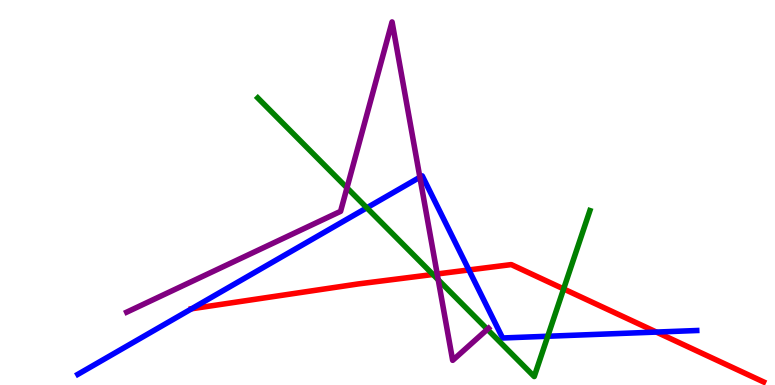[{'lines': ['blue', 'red'], 'intersections': [{'x': 2.47, 'y': 1.98}, {'x': 6.05, 'y': 2.99}, {'x': 8.47, 'y': 1.37}]}, {'lines': ['green', 'red'], 'intersections': [{'x': 5.59, 'y': 2.87}, {'x': 7.27, 'y': 2.5}]}, {'lines': ['purple', 'red'], 'intersections': [{'x': 5.64, 'y': 2.88}]}, {'lines': ['blue', 'green'], 'intersections': [{'x': 4.73, 'y': 4.6}, {'x': 7.07, 'y': 1.27}]}, {'lines': ['blue', 'purple'], 'intersections': [{'x': 5.42, 'y': 5.4}]}, {'lines': ['green', 'purple'], 'intersections': [{'x': 4.48, 'y': 5.12}, {'x': 5.65, 'y': 2.73}, {'x': 6.29, 'y': 1.45}]}]